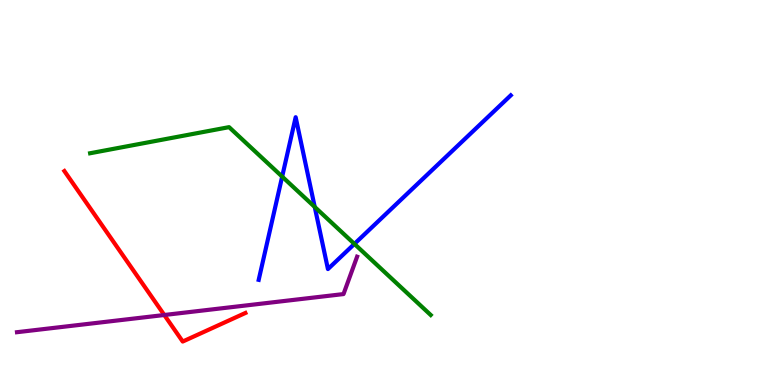[{'lines': ['blue', 'red'], 'intersections': []}, {'lines': ['green', 'red'], 'intersections': []}, {'lines': ['purple', 'red'], 'intersections': [{'x': 2.12, 'y': 1.82}]}, {'lines': ['blue', 'green'], 'intersections': [{'x': 3.64, 'y': 5.41}, {'x': 4.06, 'y': 4.62}, {'x': 4.57, 'y': 3.66}]}, {'lines': ['blue', 'purple'], 'intersections': []}, {'lines': ['green', 'purple'], 'intersections': []}]